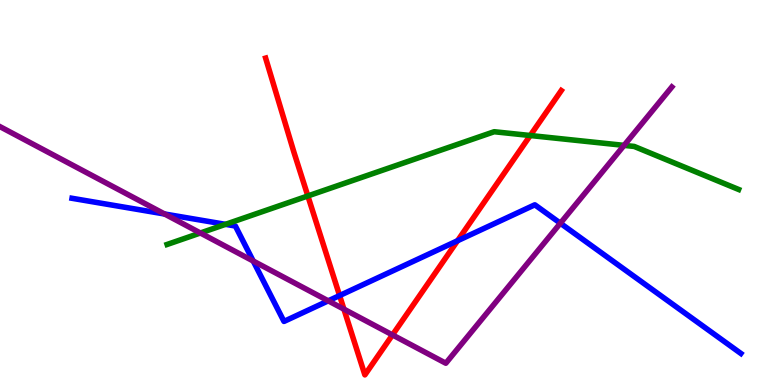[{'lines': ['blue', 'red'], 'intersections': [{'x': 4.38, 'y': 2.32}, {'x': 5.9, 'y': 3.75}]}, {'lines': ['green', 'red'], 'intersections': [{'x': 3.97, 'y': 4.91}, {'x': 6.84, 'y': 6.48}]}, {'lines': ['purple', 'red'], 'intersections': [{'x': 4.44, 'y': 1.97}, {'x': 5.06, 'y': 1.3}]}, {'lines': ['blue', 'green'], 'intersections': [{'x': 2.91, 'y': 4.17}]}, {'lines': ['blue', 'purple'], 'intersections': [{'x': 2.12, 'y': 4.44}, {'x': 3.27, 'y': 3.22}, {'x': 4.24, 'y': 2.19}, {'x': 7.23, 'y': 4.2}]}, {'lines': ['green', 'purple'], 'intersections': [{'x': 2.59, 'y': 3.95}, {'x': 8.05, 'y': 6.22}]}]